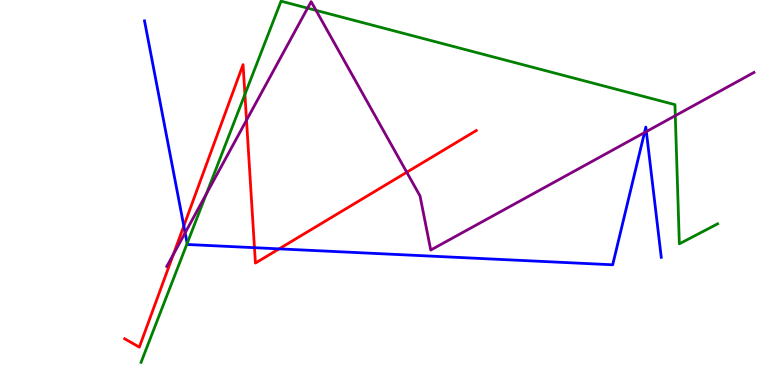[{'lines': ['blue', 'red'], 'intersections': [{'x': 2.37, 'y': 4.13}, {'x': 3.28, 'y': 3.57}, {'x': 3.6, 'y': 3.54}]}, {'lines': ['green', 'red'], 'intersections': [{'x': 3.16, 'y': 7.55}]}, {'lines': ['purple', 'red'], 'intersections': [{'x': 2.24, 'y': 3.39}, {'x': 3.18, 'y': 6.88}, {'x': 5.25, 'y': 5.53}]}, {'lines': ['blue', 'green'], 'intersections': [{'x': 2.41, 'y': 3.68}]}, {'lines': ['blue', 'purple'], 'intersections': [{'x': 2.39, 'y': 3.95}, {'x': 8.32, 'y': 6.56}, {'x': 8.34, 'y': 6.58}]}, {'lines': ['green', 'purple'], 'intersections': [{'x': 2.66, 'y': 4.96}, {'x': 3.97, 'y': 9.79}, {'x': 4.08, 'y': 9.73}, {'x': 8.71, 'y': 7.0}]}]